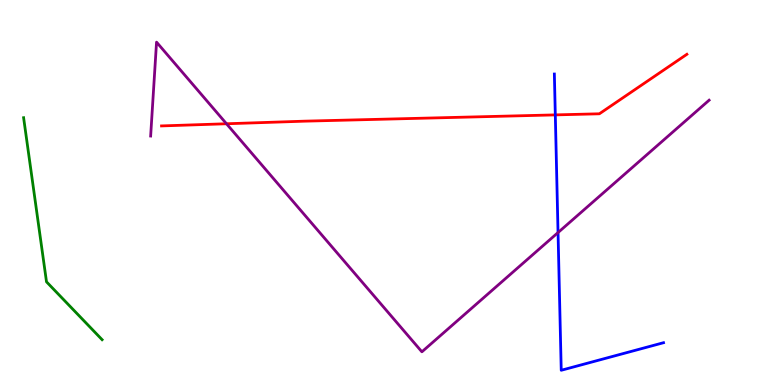[{'lines': ['blue', 'red'], 'intersections': [{'x': 7.17, 'y': 7.02}]}, {'lines': ['green', 'red'], 'intersections': []}, {'lines': ['purple', 'red'], 'intersections': [{'x': 2.92, 'y': 6.79}]}, {'lines': ['blue', 'green'], 'intersections': []}, {'lines': ['blue', 'purple'], 'intersections': [{'x': 7.2, 'y': 3.96}]}, {'lines': ['green', 'purple'], 'intersections': []}]